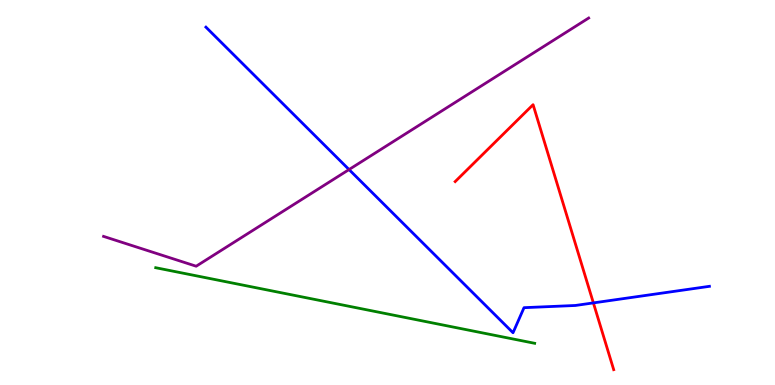[{'lines': ['blue', 'red'], 'intersections': [{'x': 7.66, 'y': 2.13}]}, {'lines': ['green', 'red'], 'intersections': []}, {'lines': ['purple', 'red'], 'intersections': []}, {'lines': ['blue', 'green'], 'intersections': []}, {'lines': ['blue', 'purple'], 'intersections': [{'x': 4.5, 'y': 5.6}]}, {'lines': ['green', 'purple'], 'intersections': []}]